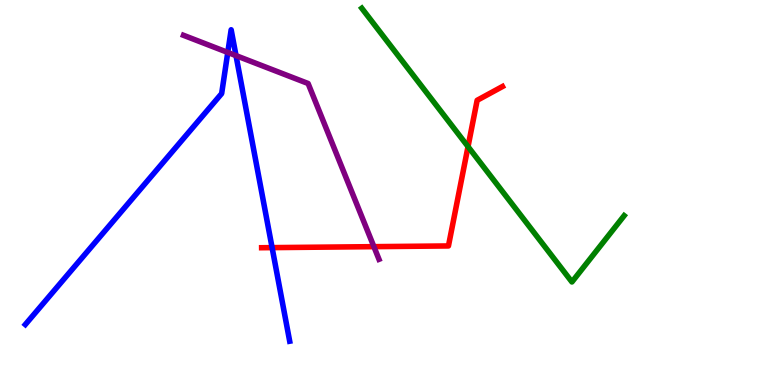[{'lines': ['blue', 'red'], 'intersections': [{'x': 3.51, 'y': 3.57}]}, {'lines': ['green', 'red'], 'intersections': [{'x': 6.04, 'y': 6.19}]}, {'lines': ['purple', 'red'], 'intersections': [{'x': 4.82, 'y': 3.59}]}, {'lines': ['blue', 'green'], 'intersections': []}, {'lines': ['blue', 'purple'], 'intersections': [{'x': 2.94, 'y': 8.64}, {'x': 3.05, 'y': 8.56}]}, {'lines': ['green', 'purple'], 'intersections': []}]